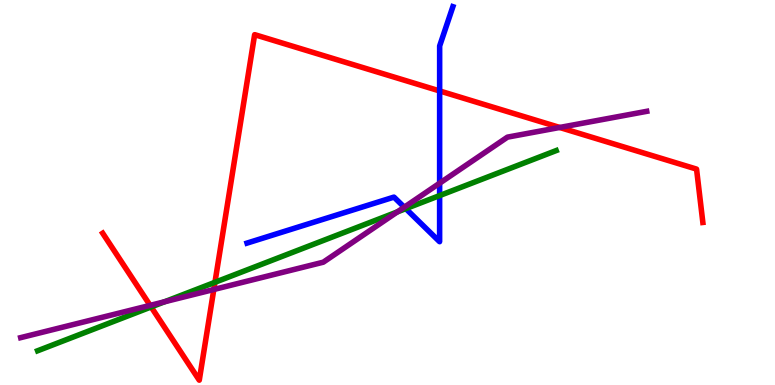[{'lines': ['blue', 'red'], 'intersections': [{'x': 5.67, 'y': 7.64}]}, {'lines': ['green', 'red'], 'intersections': [{'x': 1.95, 'y': 2.03}, {'x': 2.77, 'y': 2.67}]}, {'lines': ['purple', 'red'], 'intersections': [{'x': 1.94, 'y': 2.07}, {'x': 2.76, 'y': 2.48}, {'x': 7.22, 'y': 6.69}]}, {'lines': ['blue', 'green'], 'intersections': [{'x': 5.24, 'y': 4.58}, {'x': 5.67, 'y': 4.92}]}, {'lines': ['blue', 'purple'], 'intersections': [{'x': 5.22, 'y': 4.62}, {'x': 5.67, 'y': 5.24}]}, {'lines': ['green', 'purple'], 'intersections': [{'x': 2.12, 'y': 2.16}, {'x': 5.13, 'y': 4.5}]}]